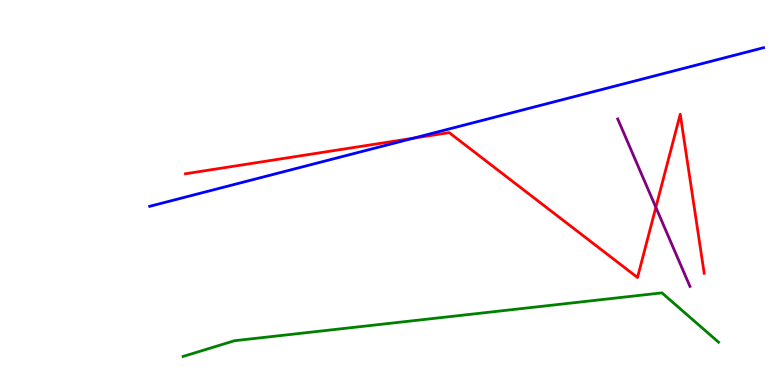[{'lines': ['blue', 'red'], 'intersections': [{'x': 5.33, 'y': 6.41}]}, {'lines': ['green', 'red'], 'intersections': []}, {'lines': ['purple', 'red'], 'intersections': [{'x': 8.46, 'y': 4.61}]}, {'lines': ['blue', 'green'], 'intersections': []}, {'lines': ['blue', 'purple'], 'intersections': []}, {'lines': ['green', 'purple'], 'intersections': []}]